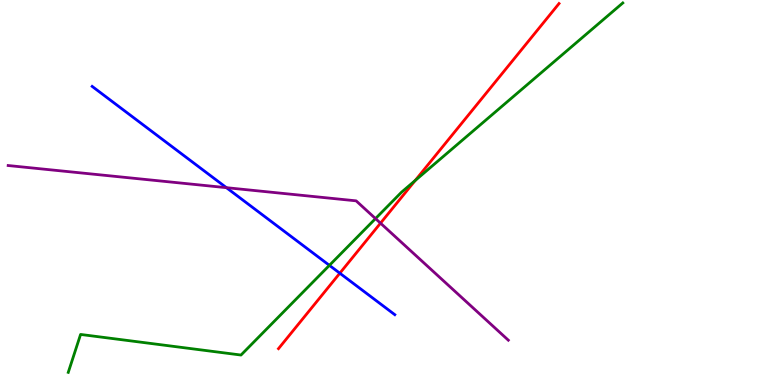[{'lines': ['blue', 'red'], 'intersections': [{'x': 4.38, 'y': 2.9}]}, {'lines': ['green', 'red'], 'intersections': [{'x': 5.36, 'y': 5.31}]}, {'lines': ['purple', 'red'], 'intersections': [{'x': 4.91, 'y': 4.2}]}, {'lines': ['blue', 'green'], 'intersections': [{'x': 4.25, 'y': 3.11}]}, {'lines': ['blue', 'purple'], 'intersections': [{'x': 2.92, 'y': 5.13}]}, {'lines': ['green', 'purple'], 'intersections': [{'x': 4.85, 'y': 4.32}]}]